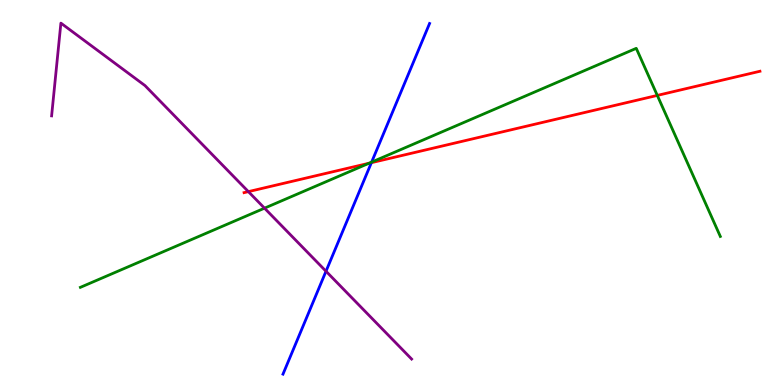[{'lines': ['blue', 'red'], 'intersections': [{'x': 4.79, 'y': 5.77}]}, {'lines': ['green', 'red'], 'intersections': [{'x': 4.76, 'y': 5.76}, {'x': 8.48, 'y': 7.52}]}, {'lines': ['purple', 'red'], 'intersections': [{'x': 3.2, 'y': 5.02}]}, {'lines': ['blue', 'green'], 'intersections': [{'x': 4.8, 'y': 5.79}]}, {'lines': ['blue', 'purple'], 'intersections': [{'x': 4.21, 'y': 2.95}]}, {'lines': ['green', 'purple'], 'intersections': [{'x': 3.41, 'y': 4.59}]}]